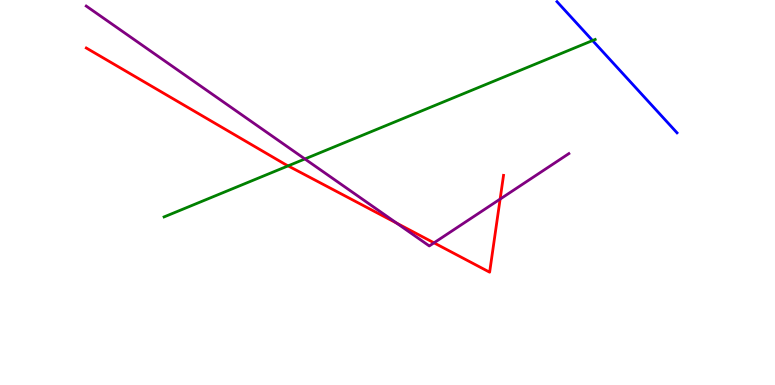[{'lines': ['blue', 'red'], 'intersections': []}, {'lines': ['green', 'red'], 'intersections': [{'x': 3.72, 'y': 5.69}]}, {'lines': ['purple', 'red'], 'intersections': [{'x': 5.12, 'y': 4.2}, {'x': 5.6, 'y': 3.69}, {'x': 6.45, 'y': 4.83}]}, {'lines': ['blue', 'green'], 'intersections': [{'x': 7.65, 'y': 8.95}]}, {'lines': ['blue', 'purple'], 'intersections': []}, {'lines': ['green', 'purple'], 'intersections': [{'x': 3.93, 'y': 5.87}]}]